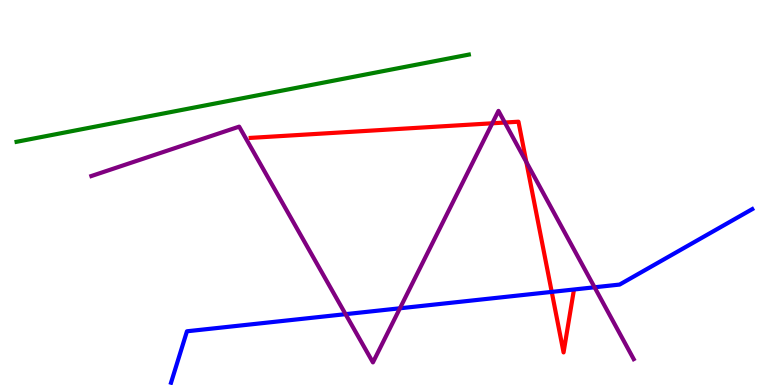[{'lines': ['blue', 'red'], 'intersections': [{'x': 7.12, 'y': 2.42}]}, {'lines': ['green', 'red'], 'intersections': []}, {'lines': ['purple', 'red'], 'intersections': [{'x': 6.35, 'y': 6.8}, {'x': 6.51, 'y': 6.82}, {'x': 6.79, 'y': 5.79}]}, {'lines': ['blue', 'green'], 'intersections': []}, {'lines': ['blue', 'purple'], 'intersections': [{'x': 4.46, 'y': 1.84}, {'x': 5.16, 'y': 1.99}, {'x': 7.67, 'y': 2.54}]}, {'lines': ['green', 'purple'], 'intersections': []}]